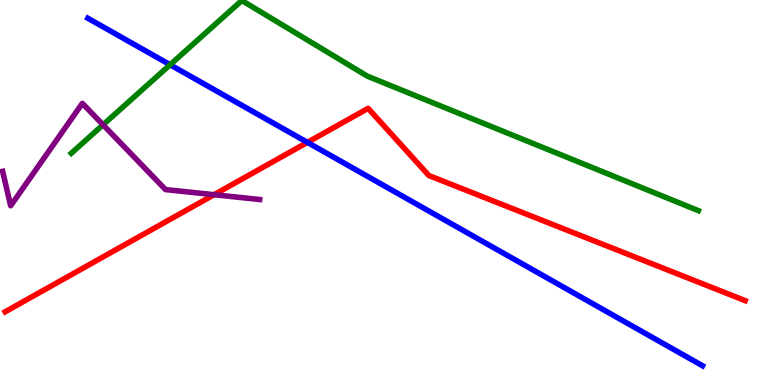[{'lines': ['blue', 'red'], 'intersections': [{'x': 3.97, 'y': 6.3}]}, {'lines': ['green', 'red'], 'intersections': []}, {'lines': ['purple', 'red'], 'intersections': [{'x': 2.76, 'y': 4.94}]}, {'lines': ['blue', 'green'], 'intersections': [{'x': 2.19, 'y': 8.32}]}, {'lines': ['blue', 'purple'], 'intersections': []}, {'lines': ['green', 'purple'], 'intersections': [{'x': 1.33, 'y': 6.76}]}]